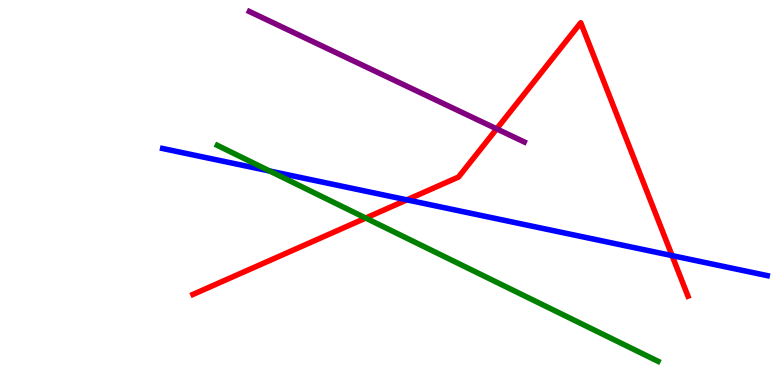[{'lines': ['blue', 'red'], 'intersections': [{'x': 5.25, 'y': 4.81}, {'x': 8.67, 'y': 3.36}]}, {'lines': ['green', 'red'], 'intersections': [{'x': 4.72, 'y': 4.34}]}, {'lines': ['purple', 'red'], 'intersections': [{'x': 6.41, 'y': 6.65}]}, {'lines': ['blue', 'green'], 'intersections': [{'x': 3.48, 'y': 5.56}]}, {'lines': ['blue', 'purple'], 'intersections': []}, {'lines': ['green', 'purple'], 'intersections': []}]